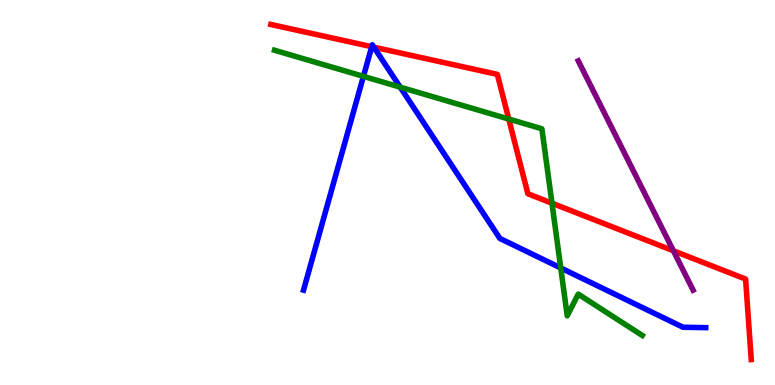[{'lines': ['blue', 'red'], 'intersections': [{'x': 4.8, 'y': 8.79}, {'x': 4.82, 'y': 8.78}]}, {'lines': ['green', 'red'], 'intersections': [{'x': 6.56, 'y': 6.91}, {'x': 7.12, 'y': 4.72}]}, {'lines': ['purple', 'red'], 'intersections': [{'x': 8.69, 'y': 3.49}]}, {'lines': ['blue', 'green'], 'intersections': [{'x': 4.69, 'y': 8.02}, {'x': 5.16, 'y': 7.74}, {'x': 7.24, 'y': 3.04}]}, {'lines': ['blue', 'purple'], 'intersections': []}, {'lines': ['green', 'purple'], 'intersections': []}]